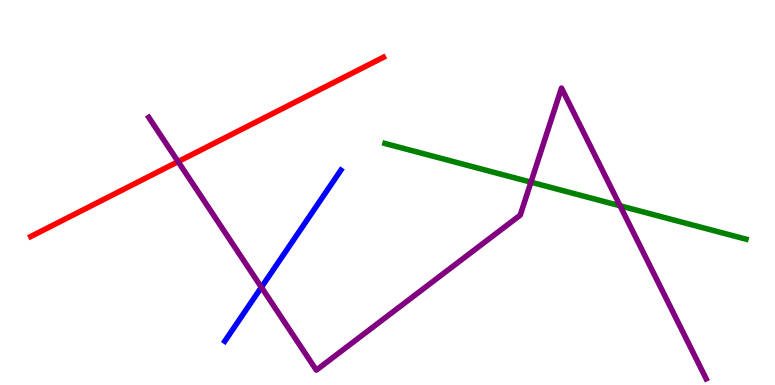[{'lines': ['blue', 'red'], 'intersections': []}, {'lines': ['green', 'red'], 'intersections': []}, {'lines': ['purple', 'red'], 'intersections': [{'x': 2.3, 'y': 5.8}]}, {'lines': ['blue', 'green'], 'intersections': []}, {'lines': ['blue', 'purple'], 'intersections': [{'x': 3.37, 'y': 2.54}]}, {'lines': ['green', 'purple'], 'intersections': [{'x': 6.85, 'y': 5.27}, {'x': 8.0, 'y': 4.65}]}]